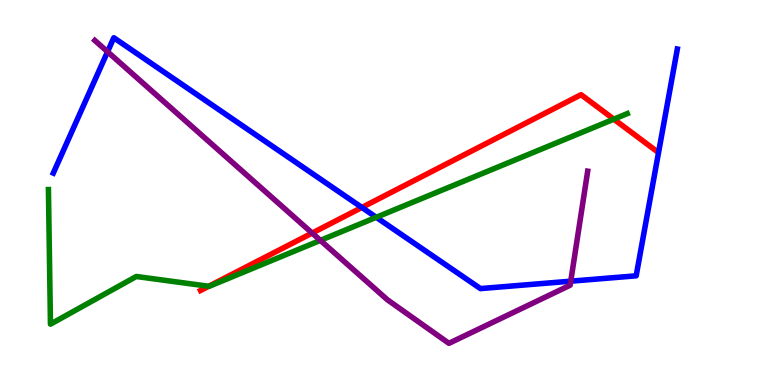[{'lines': ['blue', 'red'], 'intersections': [{'x': 4.67, 'y': 4.61}]}, {'lines': ['green', 'red'], 'intersections': [{'x': 2.69, 'y': 2.56}, {'x': 7.92, 'y': 6.9}]}, {'lines': ['purple', 'red'], 'intersections': [{'x': 4.03, 'y': 3.95}]}, {'lines': ['blue', 'green'], 'intersections': [{'x': 4.85, 'y': 4.36}]}, {'lines': ['blue', 'purple'], 'intersections': [{'x': 1.39, 'y': 8.66}, {'x': 7.36, 'y': 2.7}]}, {'lines': ['green', 'purple'], 'intersections': [{'x': 4.13, 'y': 3.76}]}]